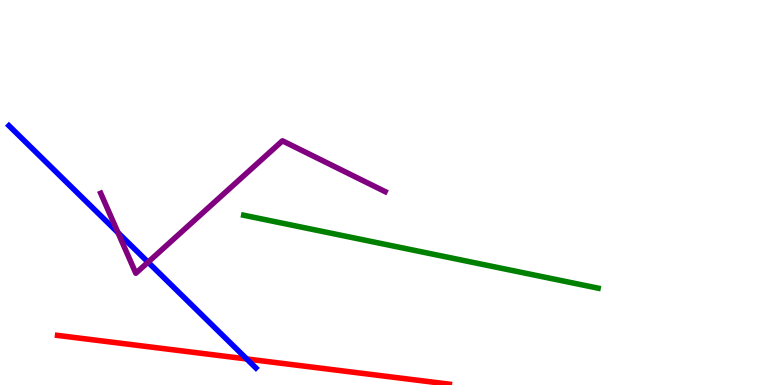[{'lines': ['blue', 'red'], 'intersections': [{'x': 3.18, 'y': 0.676}]}, {'lines': ['green', 'red'], 'intersections': []}, {'lines': ['purple', 'red'], 'intersections': []}, {'lines': ['blue', 'green'], 'intersections': []}, {'lines': ['blue', 'purple'], 'intersections': [{'x': 1.52, 'y': 3.96}, {'x': 1.91, 'y': 3.19}]}, {'lines': ['green', 'purple'], 'intersections': []}]